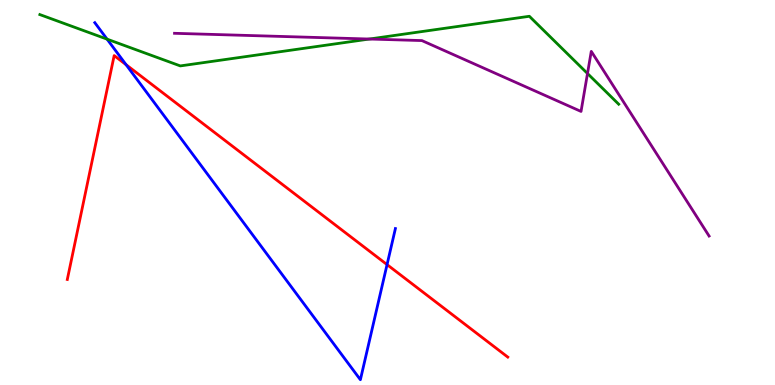[{'lines': ['blue', 'red'], 'intersections': [{'x': 1.63, 'y': 8.32}, {'x': 4.99, 'y': 3.13}]}, {'lines': ['green', 'red'], 'intersections': []}, {'lines': ['purple', 'red'], 'intersections': []}, {'lines': ['blue', 'green'], 'intersections': [{'x': 1.38, 'y': 8.98}]}, {'lines': ['blue', 'purple'], 'intersections': []}, {'lines': ['green', 'purple'], 'intersections': [{'x': 4.77, 'y': 8.99}, {'x': 7.58, 'y': 8.09}]}]